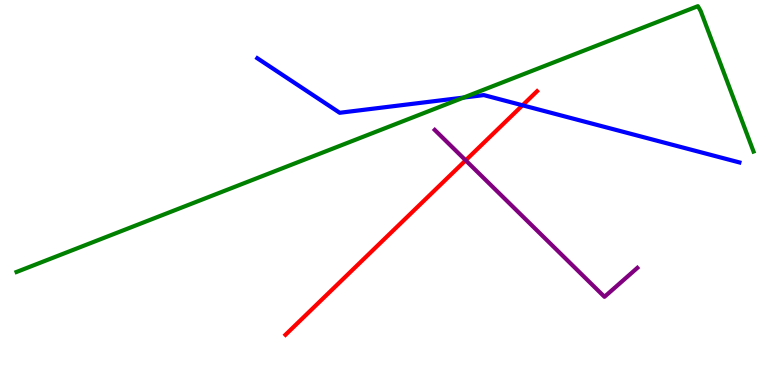[{'lines': ['blue', 'red'], 'intersections': [{'x': 6.74, 'y': 7.27}]}, {'lines': ['green', 'red'], 'intersections': []}, {'lines': ['purple', 'red'], 'intersections': [{'x': 6.01, 'y': 5.84}]}, {'lines': ['blue', 'green'], 'intersections': [{'x': 5.98, 'y': 7.47}]}, {'lines': ['blue', 'purple'], 'intersections': []}, {'lines': ['green', 'purple'], 'intersections': []}]